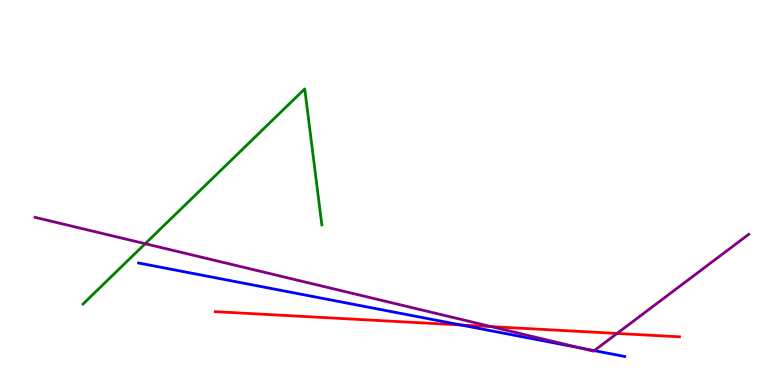[{'lines': ['blue', 'red'], 'intersections': [{'x': 5.95, 'y': 1.56}]}, {'lines': ['green', 'red'], 'intersections': []}, {'lines': ['purple', 'red'], 'intersections': [{'x': 6.34, 'y': 1.52}, {'x': 7.96, 'y': 1.34}]}, {'lines': ['blue', 'green'], 'intersections': []}, {'lines': ['blue', 'purple'], 'intersections': [{'x': 7.48, 'y': 0.964}, {'x': 7.67, 'y': 0.893}]}, {'lines': ['green', 'purple'], 'intersections': [{'x': 1.87, 'y': 3.67}]}]